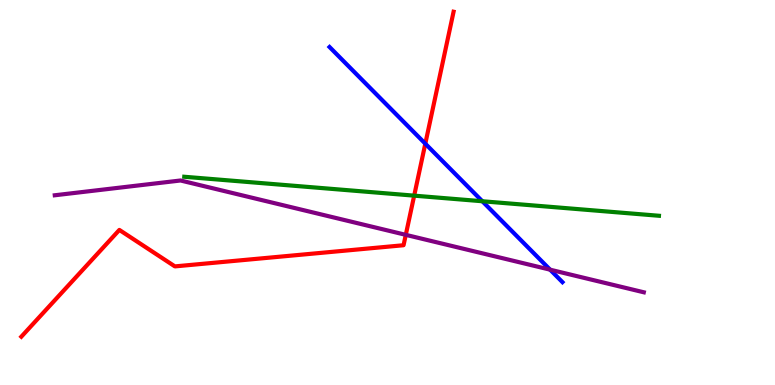[{'lines': ['blue', 'red'], 'intersections': [{'x': 5.49, 'y': 6.27}]}, {'lines': ['green', 'red'], 'intersections': [{'x': 5.34, 'y': 4.92}]}, {'lines': ['purple', 'red'], 'intersections': [{'x': 5.24, 'y': 3.9}]}, {'lines': ['blue', 'green'], 'intersections': [{'x': 6.22, 'y': 4.77}]}, {'lines': ['blue', 'purple'], 'intersections': [{'x': 7.1, 'y': 3.0}]}, {'lines': ['green', 'purple'], 'intersections': []}]